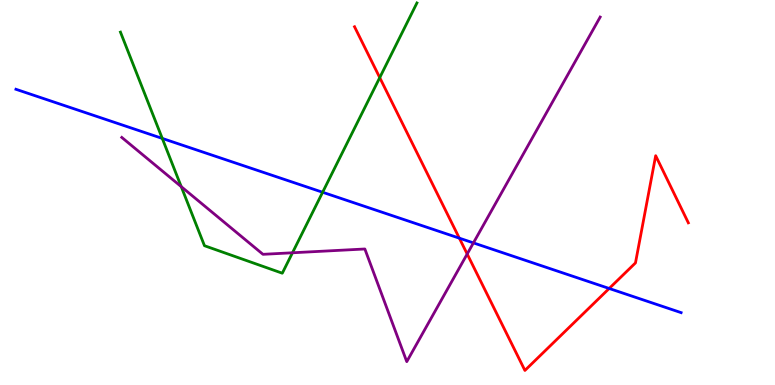[{'lines': ['blue', 'red'], 'intersections': [{'x': 5.93, 'y': 3.81}, {'x': 7.86, 'y': 2.51}]}, {'lines': ['green', 'red'], 'intersections': [{'x': 4.9, 'y': 7.98}]}, {'lines': ['purple', 'red'], 'intersections': [{'x': 6.03, 'y': 3.4}]}, {'lines': ['blue', 'green'], 'intersections': [{'x': 2.09, 'y': 6.4}, {'x': 4.16, 'y': 5.01}]}, {'lines': ['blue', 'purple'], 'intersections': [{'x': 6.11, 'y': 3.69}]}, {'lines': ['green', 'purple'], 'intersections': [{'x': 2.34, 'y': 5.15}, {'x': 3.77, 'y': 3.43}]}]